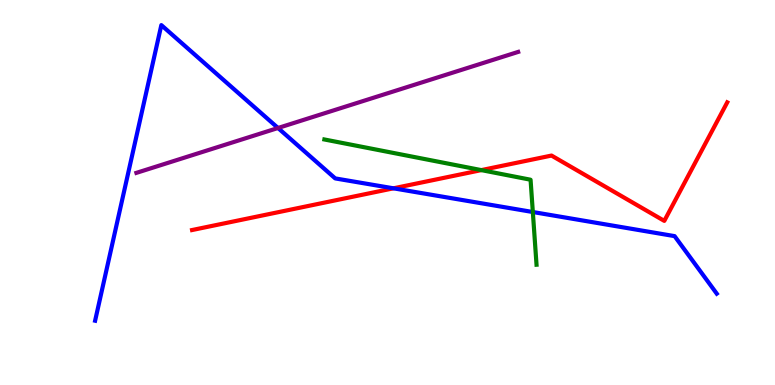[{'lines': ['blue', 'red'], 'intersections': [{'x': 5.08, 'y': 5.11}]}, {'lines': ['green', 'red'], 'intersections': [{'x': 6.21, 'y': 5.58}]}, {'lines': ['purple', 'red'], 'intersections': []}, {'lines': ['blue', 'green'], 'intersections': [{'x': 6.88, 'y': 4.49}]}, {'lines': ['blue', 'purple'], 'intersections': [{'x': 3.59, 'y': 6.68}]}, {'lines': ['green', 'purple'], 'intersections': []}]